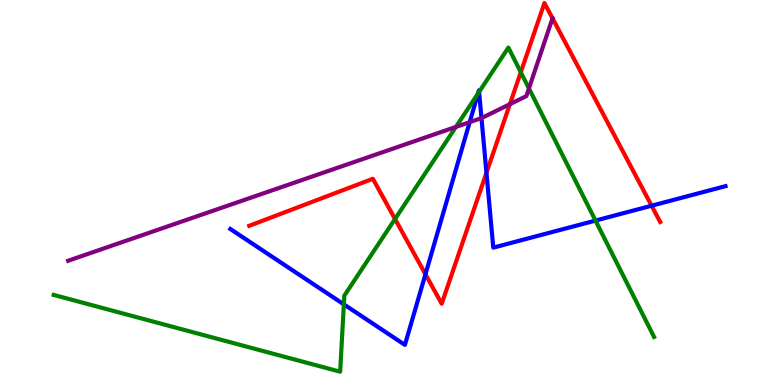[{'lines': ['blue', 'red'], 'intersections': [{'x': 5.49, 'y': 2.88}, {'x': 6.28, 'y': 5.51}, {'x': 8.41, 'y': 4.66}]}, {'lines': ['green', 'red'], 'intersections': [{'x': 5.1, 'y': 4.31}, {'x': 6.72, 'y': 8.12}]}, {'lines': ['purple', 'red'], 'intersections': [{'x': 6.58, 'y': 7.29}]}, {'lines': ['blue', 'green'], 'intersections': [{'x': 4.44, 'y': 2.09}, {'x': 6.17, 'y': 7.57}, {'x': 6.18, 'y': 7.61}, {'x': 7.68, 'y': 4.27}]}, {'lines': ['blue', 'purple'], 'intersections': [{'x': 6.06, 'y': 6.83}, {'x': 6.21, 'y': 6.93}]}, {'lines': ['green', 'purple'], 'intersections': [{'x': 5.88, 'y': 6.7}, {'x': 6.83, 'y': 7.7}]}]